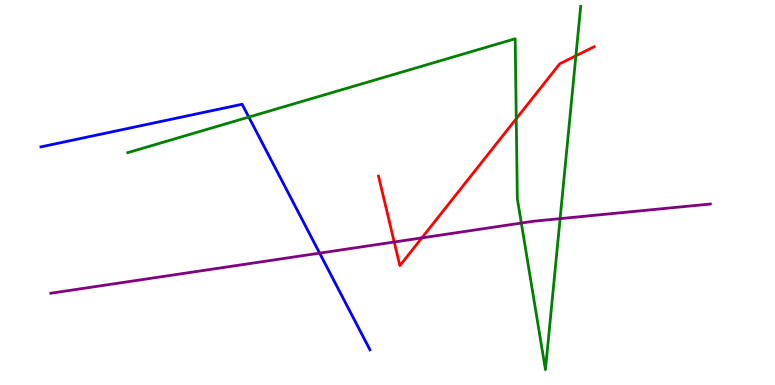[{'lines': ['blue', 'red'], 'intersections': []}, {'lines': ['green', 'red'], 'intersections': [{'x': 6.66, 'y': 6.92}, {'x': 7.43, 'y': 8.55}]}, {'lines': ['purple', 'red'], 'intersections': [{'x': 5.09, 'y': 3.71}, {'x': 5.44, 'y': 3.82}]}, {'lines': ['blue', 'green'], 'intersections': [{'x': 3.21, 'y': 6.96}]}, {'lines': ['blue', 'purple'], 'intersections': [{'x': 4.12, 'y': 3.43}]}, {'lines': ['green', 'purple'], 'intersections': [{'x': 6.73, 'y': 4.21}, {'x': 7.23, 'y': 4.32}]}]